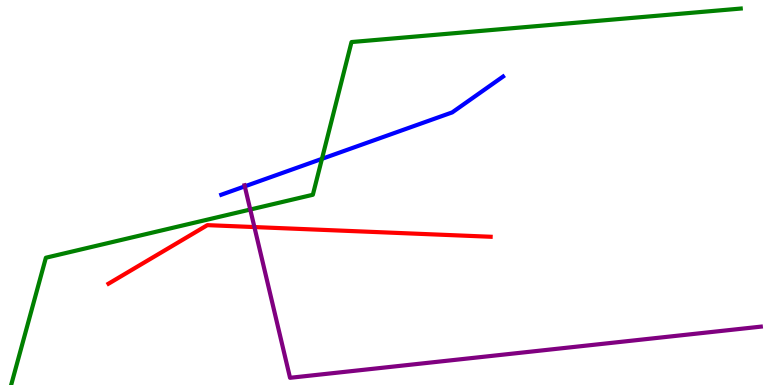[{'lines': ['blue', 'red'], 'intersections': []}, {'lines': ['green', 'red'], 'intersections': []}, {'lines': ['purple', 'red'], 'intersections': [{'x': 3.28, 'y': 4.1}]}, {'lines': ['blue', 'green'], 'intersections': [{'x': 4.15, 'y': 5.87}]}, {'lines': ['blue', 'purple'], 'intersections': [{'x': 3.16, 'y': 5.16}]}, {'lines': ['green', 'purple'], 'intersections': [{'x': 3.23, 'y': 4.56}]}]